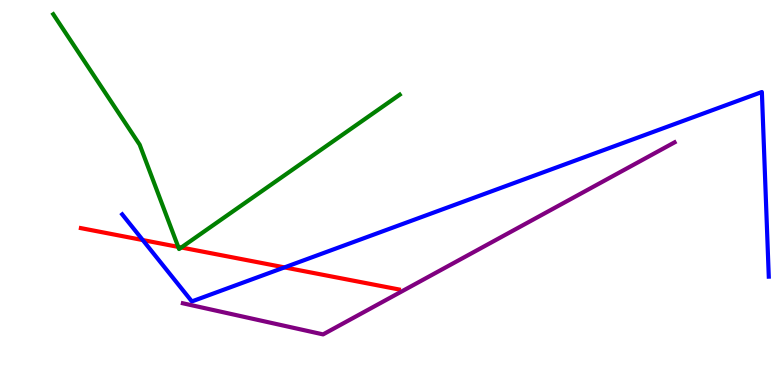[{'lines': ['blue', 'red'], 'intersections': [{'x': 1.84, 'y': 3.76}, {'x': 3.67, 'y': 3.05}]}, {'lines': ['green', 'red'], 'intersections': [{'x': 2.3, 'y': 3.59}, {'x': 2.34, 'y': 3.57}]}, {'lines': ['purple', 'red'], 'intersections': []}, {'lines': ['blue', 'green'], 'intersections': []}, {'lines': ['blue', 'purple'], 'intersections': []}, {'lines': ['green', 'purple'], 'intersections': []}]